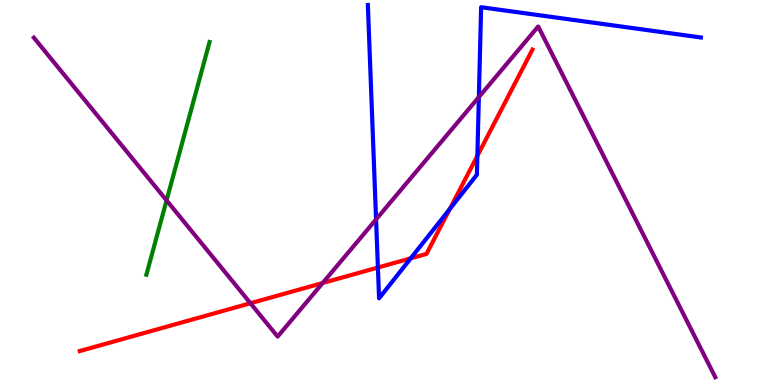[{'lines': ['blue', 'red'], 'intersections': [{'x': 4.88, 'y': 3.05}, {'x': 5.3, 'y': 3.29}, {'x': 5.8, 'y': 4.57}, {'x': 6.16, 'y': 5.95}]}, {'lines': ['green', 'red'], 'intersections': []}, {'lines': ['purple', 'red'], 'intersections': [{'x': 3.23, 'y': 2.12}, {'x': 4.16, 'y': 2.65}]}, {'lines': ['blue', 'green'], 'intersections': []}, {'lines': ['blue', 'purple'], 'intersections': [{'x': 4.85, 'y': 4.3}, {'x': 6.18, 'y': 7.48}]}, {'lines': ['green', 'purple'], 'intersections': [{'x': 2.15, 'y': 4.8}]}]